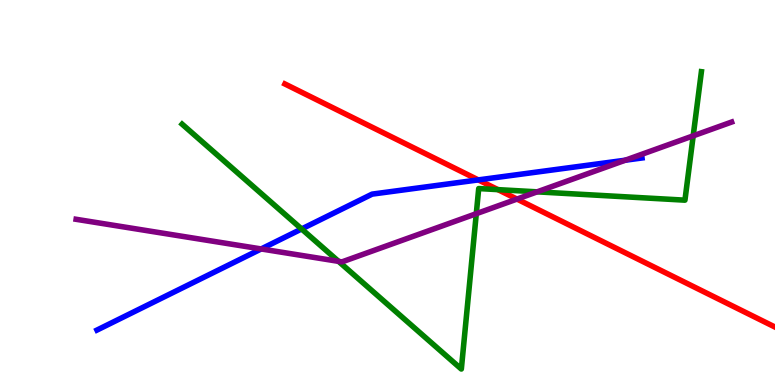[{'lines': ['blue', 'red'], 'intersections': [{'x': 6.17, 'y': 5.33}]}, {'lines': ['green', 'red'], 'intersections': [{'x': 6.43, 'y': 5.07}]}, {'lines': ['purple', 'red'], 'intersections': [{'x': 6.67, 'y': 4.83}]}, {'lines': ['blue', 'green'], 'intersections': [{'x': 3.89, 'y': 4.05}]}, {'lines': ['blue', 'purple'], 'intersections': [{'x': 3.37, 'y': 3.53}, {'x': 8.07, 'y': 5.84}]}, {'lines': ['green', 'purple'], 'intersections': [{'x': 4.37, 'y': 3.21}, {'x': 6.15, 'y': 4.45}, {'x': 6.93, 'y': 5.02}, {'x': 8.94, 'y': 6.47}]}]